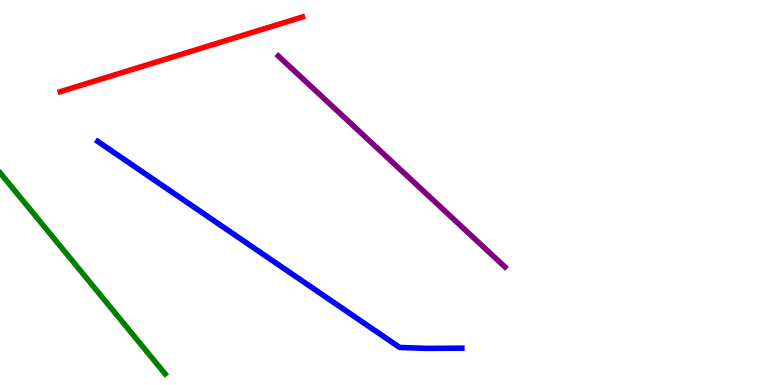[{'lines': ['blue', 'red'], 'intersections': []}, {'lines': ['green', 'red'], 'intersections': []}, {'lines': ['purple', 'red'], 'intersections': []}, {'lines': ['blue', 'green'], 'intersections': []}, {'lines': ['blue', 'purple'], 'intersections': []}, {'lines': ['green', 'purple'], 'intersections': []}]